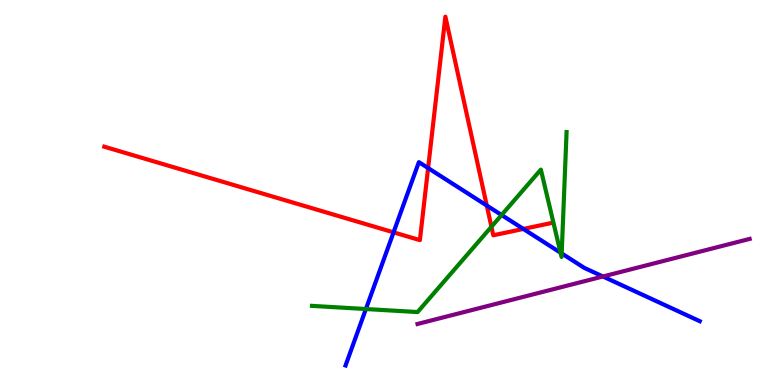[{'lines': ['blue', 'red'], 'intersections': [{'x': 5.08, 'y': 3.97}, {'x': 5.52, 'y': 5.63}, {'x': 6.28, 'y': 4.66}, {'x': 6.75, 'y': 4.05}]}, {'lines': ['green', 'red'], 'intersections': [{'x': 6.34, 'y': 4.11}]}, {'lines': ['purple', 'red'], 'intersections': []}, {'lines': ['blue', 'green'], 'intersections': [{'x': 4.72, 'y': 1.97}, {'x': 6.47, 'y': 4.42}, {'x': 7.23, 'y': 3.44}, {'x': 7.25, 'y': 3.42}]}, {'lines': ['blue', 'purple'], 'intersections': [{'x': 7.78, 'y': 2.82}]}, {'lines': ['green', 'purple'], 'intersections': []}]